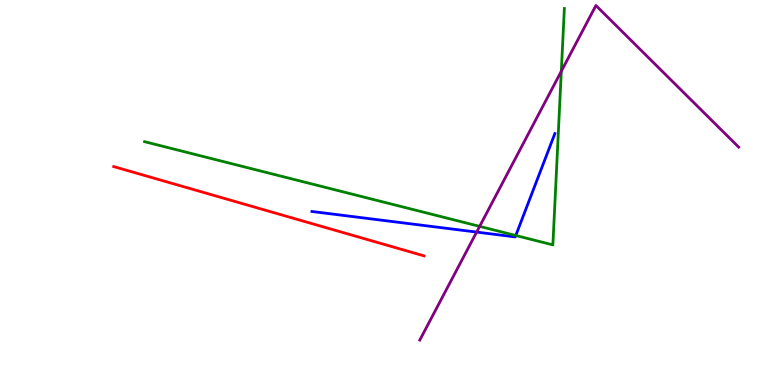[{'lines': ['blue', 'red'], 'intersections': []}, {'lines': ['green', 'red'], 'intersections': []}, {'lines': ['purple', 'red'], 'intersections': []}, {'lines': ['blue', 'green'], 'intersections': [{'x': 6.66, 'y': 3.88}]}, {'lines': ['blue', 'purple'], 'intersections': [{'x': 6.15, 'y': 3.97}]}, {'lines': ['green', 'purple'], 'intersections': [{'x': 6.19, 'y': 4.12}, {'x': 7.24, 'y': 8.15}]}]